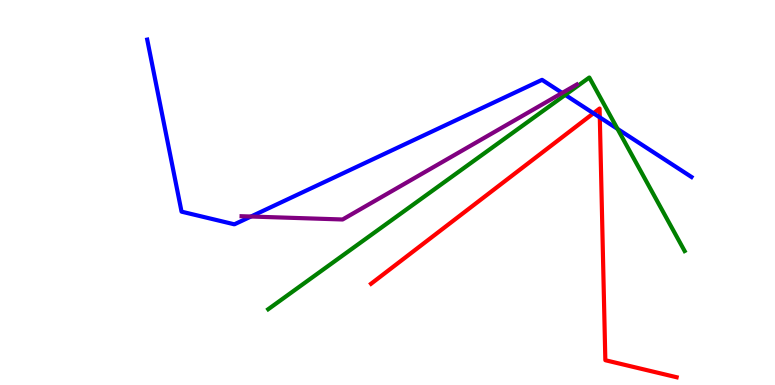[{'lines': ['blue', 'red'], 'intersections': [{'x': 7.66, 'y': 7.06}, {'x': 7.74, 'y': 6.95}]}, {'lines': ['green', 'red'], 'intersections': []}, {'lines': ['purple', 'red'], 'intersections': []}, {'lines': ['blue', 'green'], 'intersections': [{'x': 7.29, 'y': 7.54}, {'x': 7.97, 'y': 6.65}]}, {'lines': ['blue', 'purple'], 'intersections': [{'x': 3.24, 'y': 4.38}, {'x': 7.25, 'y': 7.59}]}, {'lines': ['green', 'purple'], 'intersections': []}]